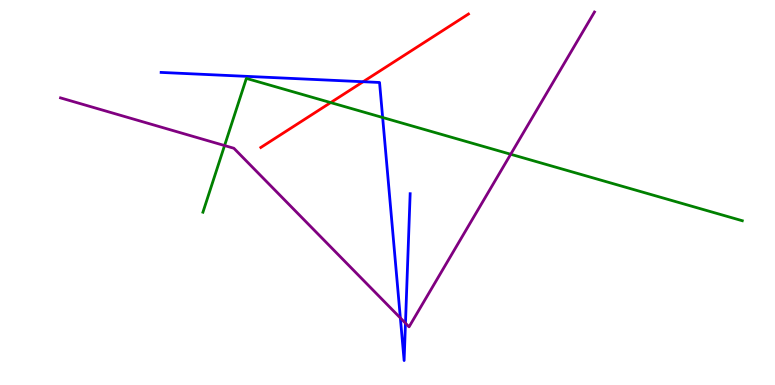[{'lines': ['blue', 'red'], 'intersections': [{'x': 4.69, 'y': 7.88}]}, {'lines': ['green', 'red'], 'intersections': [{'x': 4.27, 'y': 7.34}]}, {'lines': ['purple', 'red'], 'intersections': []}, {'lines': ['blue', 'green'], 'intersections': [{'x': 4.94, 'y': 6.95}]}, {'lines': ['blue', 'purple'], 'intersections': [{'x': 5.17, 'y': 1.74}, {'x': 5.23, 'y': 1.61}]}, {'lines': ['green', 'purple'], 'intersections': [{'x': 2.9, 'y': 6.22}, {'x': 6.59, 'y': 5.99}]}]